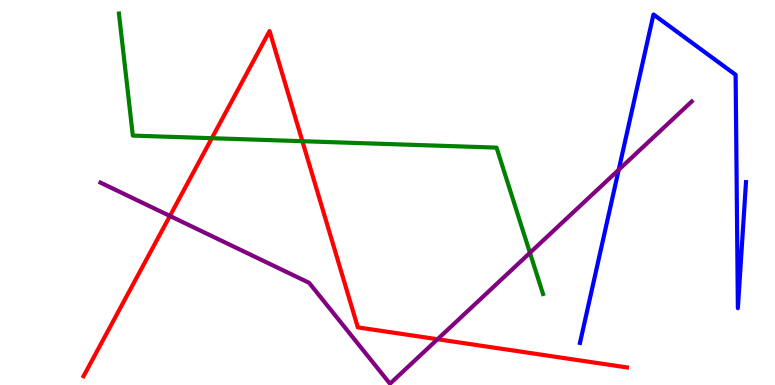[{'lines': ['blue', 'red'], 'intersections': []}, {'lines': ['green', 'red'], 'intersections': [{'x': 2.73, 'y': 6.41}, {'x': 3.9, 'y': 6.33}]}, {'lines': ['purple', 'red'], 'intersections': [{'x': 2.19, 'y': 4.39}, {'x': 5.65, 'y': 1.19}]}, {'lines': ['blue', 'green'], 'intersections': []}, {'lines': ['blue', 'purple'], 'intersections': [{'x': 7.98, 'y': 5.59}]}, {'lines': ['green', 'purple'], 'intersections': [{'x': 6.84, 'y': 3.43}]}]